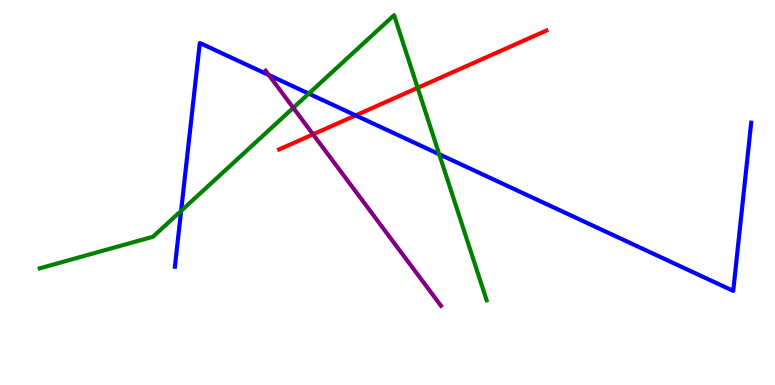[{'lines': ['blue', 'red'], 'intersections': [{'x': 4.59, 'y': 7.0}]}, {'lines': ['green', 'red'], 'intersections': [{'x': 5.39, 'y': 7.72}]}, {'lines': ['purple', 'red'], 'intersections': [{'x': 4.04, 'y': 6.51}]}, {'lines': ['blue', 'green'], 'intersections': [{'x': 2.34, 'y': 4.52}, {'x': 3.98, 'y': 7.57}, {'x': 5.67, 'y': 5.99}]}, {'lines': ['blue', 'purple'], 'intersections': [{'x': 3.47, 'y': 8.05}]}, {'lines': ['green', 'purple'], 'intersections': [{'x': 3.78, 'y': 7.2}]}]